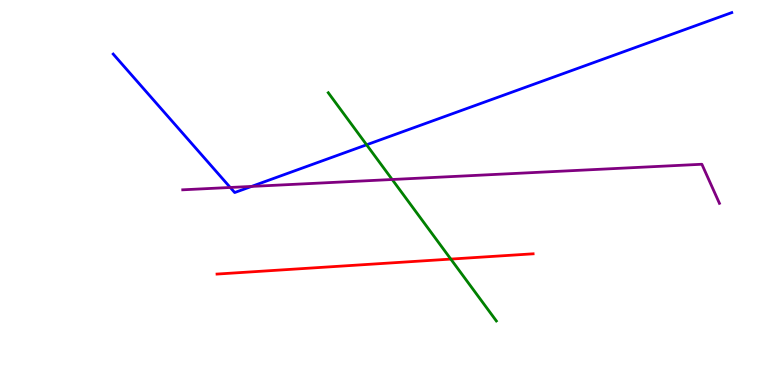[{'lines': ['blue', 'red'], 'intersections': []}, {'lines': ['green', 'red'], 'intersections': [{'x': 5.82, 'y': 3.27}]}, {'lines': ['purple', 'red'], 'intersections': []}, {'lines': ['blue', 'green'], 'intersections': [{'x': 4.73, 'y': 6.24}]}, {'lines': ['blue', 'purple'], 'intersections': [{'x': 2.97, 'y': 5.13}, {'x': 3.25, 'y': 5.16}]}, {'lines': ['green', 'purple'], 'intersections': [{'x': 5.06, 'y': 5.34}]}]